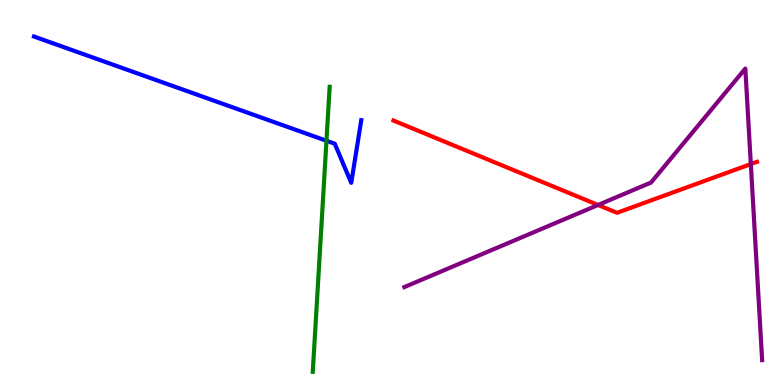[{'lines': ['blue', 'red'], 'intersections': []}, {'lines': ['green', 'red'], 'intersections': []}, {'lines': ['purple', 'red'], 'intersections': [{'x': 7.72, 'y': 4.68}, {'x': 9.69, 'y': 5.74}]}, {'lines': ['blue', 'green'], 'intersections': [{'x': 4.21, 'y': 6.34}]}, {'lines': ['blue', 'purple'], 'intersections': []}, {'lines': ['green', 'purple'], 'intersections': []}]